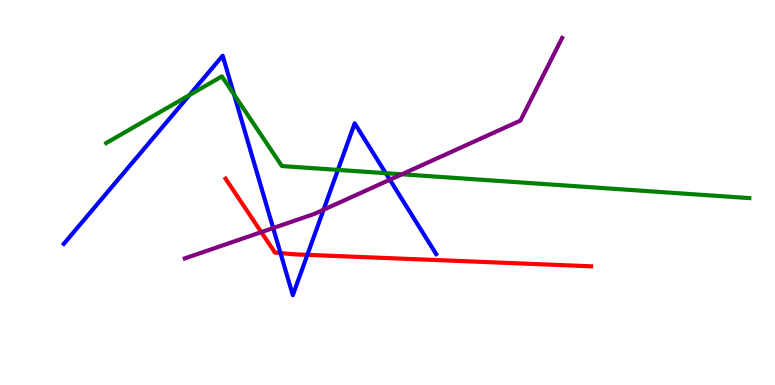[{'lines': ['blue', 'red'], 'intersections': [{'x': 3.62, 'y': 3.43}, {'x': 3.97, 'y': 3.38}]}, {'lines': ['green', 'red'], 'intersections': []}, {'lines': ['purple', 'red'], 'intersections': [{'x': 3.37, 'y': 3.97}]}, {'lines': ['blue', 'green'], 'intersections': [{'x': 2.44, 'y': 7.53}, {'x': 3.02, 'y': 7.54}, {'x': 4.36, 'y': 5.59}, {'x': 4.98, 'y': 5.5}]}, {'lines': ['blue', 'purple'], 'intersections': [{'x': 3.52, 'y': 4.08}, {'x': 4.18, 'y': 4.55}, {'x': 5.03, 'y': 5.33}]}, {'lines': ['green', 'purple'], 'intersections': [{'x': 5.19, 'y': 5.47}]}]